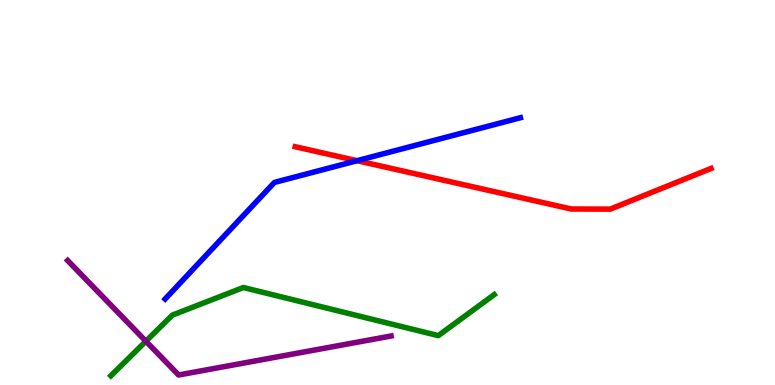[{'lines': ['blue', 'red'], 'intersections': [{'x': 4.61, 'y': 5.83}]}, {'lines': ['green', 'red'], 'intersections': []}, {'lines': ['purple', 'red'], 'intersections': []}, {'lines': ['blue', 'green'], 'intersections': []}, {'lines': ['blue', 'purple'], 'intersections': []}, {'lines': ['green', 'purple'], 'intersections': [{'x': 1.88, 'y': 1.14}]}]